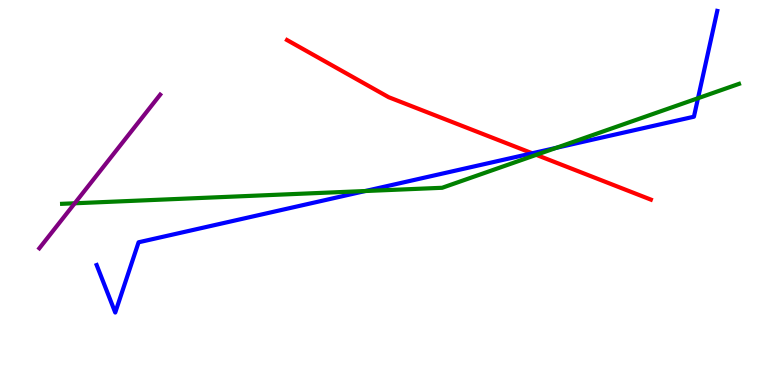[{'lines': ['blue', 'red'], 'intersections': [{'x': 6.87, 'y': 6.02}]}, {'lines': ['green', 'red'], 'intersections': [{'x': 6.92, 'y': 5.98}]}, {'lines': ['purple', 'red'], 'intersections': []}, {'lines': ['blue', 'green'], 'intersections': [{'x': 4.71, 'y': 5.04}, {'x': 7.18, 'y': 6.16}, {'x': 9.01, 'y': 7.45}]}, {'lines': ['blue', 'purple'], 'intersections': []}, {'lines': ['green', 'purple'], 'intersections': [{'x': 0.964, 'y': 4.72}]}]